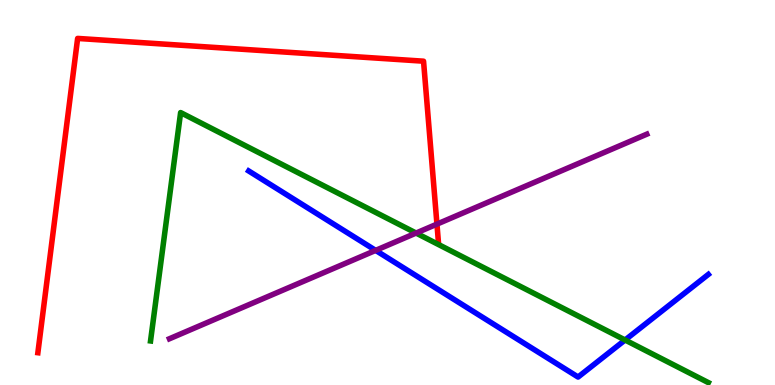[{'lines': ['blue', 'red'], 'intersections': []}, {'lines': ['green', 'red'], 'intersections': []}, {'lines': ['purple', 'red'], 'intersections': [{'x': 5.64, 'y': 4.18}]}, {'lines': ['blue', 'green'], 'intersections': [{'x': 8.07, 'y': 1.17}]}, {'lines': ['blue', 'purple'], 'intersections': [{'x': 4.85, 'y': 3.5}]}, {'lines': ['green', 'purple'], 'intersections': [{'x': 5.37, 'y': 3.95}]}]